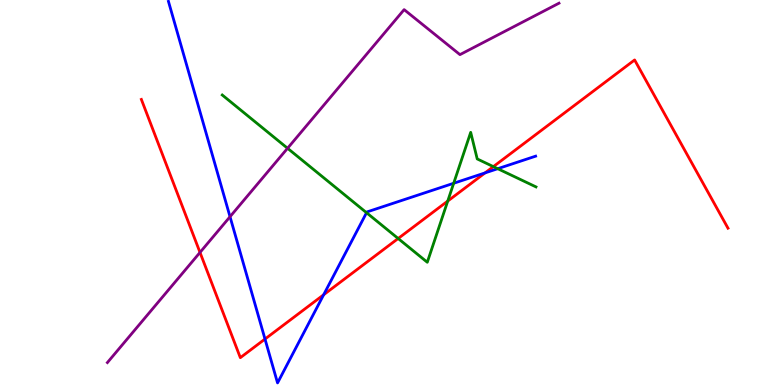[{'lines': ['blue', 'red'], 'intersections': [{'x': 3.42, 'y': 1.19}, {'x': 4.18, 'y': 2.34}, {'x': 6.26, 'y': 5.51}]}, {'lines': ['green', 'red'], 'intersections': [{'x': 5.14, 'y': 3.81}, {'x': 5.78, 'y': 4.78}, {'x': 6.37, 'y': 5.67}]}, {'lines': ['purple', 'red'], 'intersections': [{'x': 2.58, 'y': 3.44}]}, {'lines': ['blue', 'green'], 'intersections': [{'x': 4.73, 'y': 4.48}, {'x': 5.85, 'y': 5.24}, {'x': 6.42, 'y': 5.62}]}, {'lines': ['blue', 'purple'], 'intersections': [{'x': 2.97, 'y': 4.37}]}, {'lines': ['green', 'purple'], 'intersections': [{'x': 3.71, 'y': 6.15}]}]